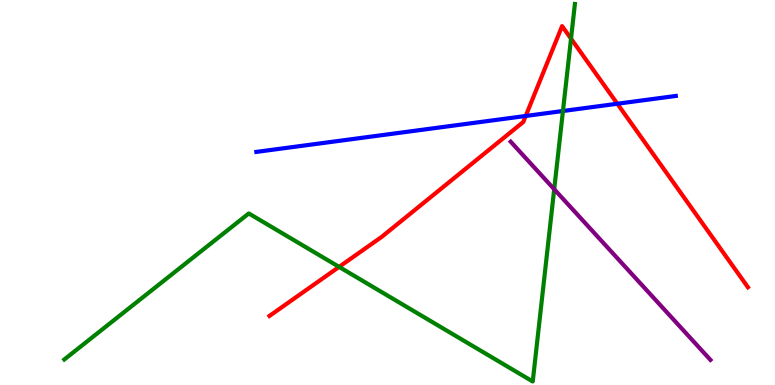[{'lines': ['blue', 'red'], 'intersections': [{'x': 6.78, 'y': 6.99}, {'x': 7.97, 'y': 7.31}]}, {'lines': ['green', 'red'], 'intersections': [{'x': 4.38, 'y': 3.07}, {'x': 7.37, 'y': 9.0}]}, {'lines': ['purple', 'red'], 'intersections': []}, {'lines': ['blue', 'green'], 'intersections': [{'x': 7.26, 'y': 7.12}]}, {'lines': ['blue', 'purple'], 'intersections': []}, {'lines': ['green', 'purple'], 'intersections': [{'x': 7.15, 'y': 5.08}]}]